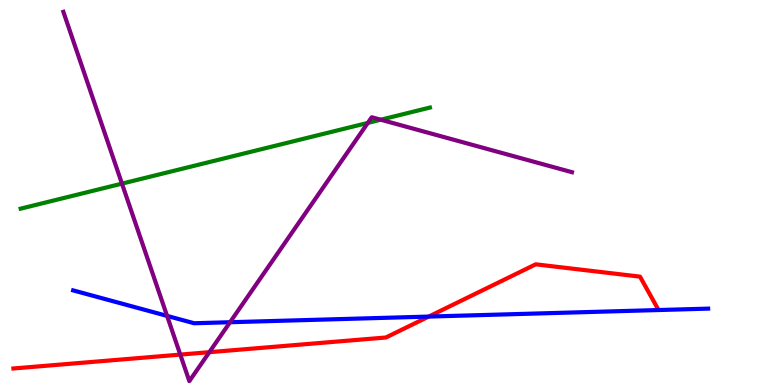[{'lines': ['blue', 'red'], 'intersections': [{'x': 5.53, 'y': 1.78}]}, {'lines': ['green', 'red'], 'intersections': []}, {'lines': ['purple', 'red'], 'intersections': [{'x': 2.33, 'y': 0.79}, {'x': 2.7, 'y': 0.852}]}, {'lines': ['blue', 'green'], 'intersections': []}, {'lines': ['blue', 'purple'], 'intersections': [{'x': 2.16, 'y': 1.79}, {'x': 2.97, 'y': 1.63}]}, {'lines': ['green', 'purple'], 'intersections': [{'x': 1.57, 'y': 5.23}, {'x': 4.75, 'y': 6.81}, {'x': 4.91, 'y': 6.89}]}]